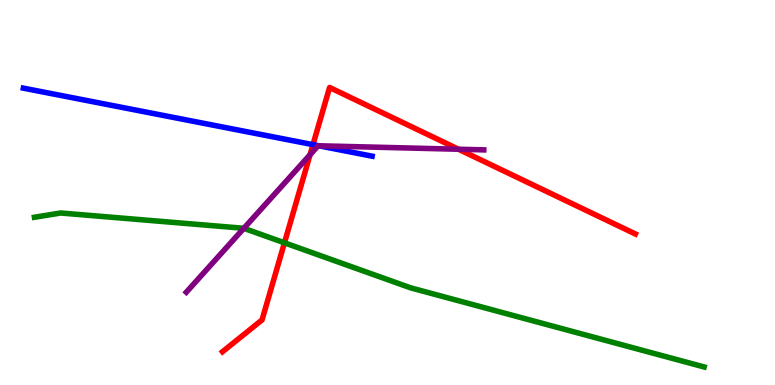[{'lines': ['blue', 'red'], 'intersections': [{'x': 4.04, 'y': 6.24}]}, {'lines': ['green', 'red'], 'intersections': [{'x': 3.67, 'y': 3.69}]}, {'lines': ['purple', 'red'], 'intersections': [{'x': 4.0, 'y': 5.98}, {'x': 5.92, 'y': 6.12}]}, {'lines': ['blue', 'green'], 'intersections': []}, {'lines': ['blue', 'purple'], 'intersections': [{'x': 4.11, 'y': 6.21}]}, {'lines': ['green', 'purple'], 'intersections': [{'x': 3.15, 'y': 4.07}]}]